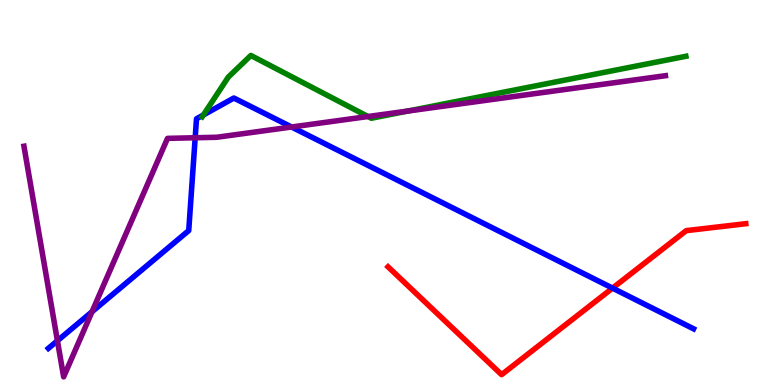[{'lines': ['blue', 'red'], 'intersections': [{'x': 7.9, 'y': 2.52}]}, {'lines': ['green', 'red'], 'intersections': []}, {'lines': ['purple', 'red'], 'intersections': []}, {'lines': ['blue', 'green'], 'intersections': [{'x': 2.62, 'y': 7.01}]}, {'lines': ['blue', 'purple'], 'intersections': [{'x': 0.741, 'y': 1.15}, {'x': 1.19, 'y': 1.9}, {'x': 2.52, 'y': 6.42}, {'x': 3.76, 'y': 6.7}]}, {'lines': ['green', 'purple'], 'intersections': [{'x': 4.75, 'y': 6.97}, {'x': 5.26, 'y': 7.12}]}]